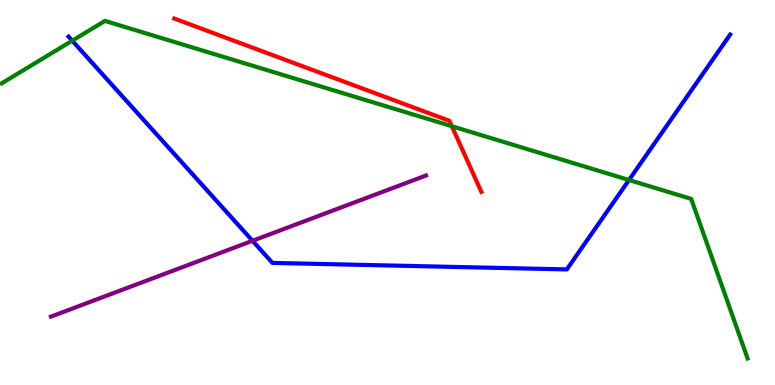[{'lines': ['blue', 'red'], 'intersections': []}, {'lines': ['green', 'red'], 'intersections': [{'x': 5.83, 'y': 6.72}]}, {'lines': ['purple', 'red'], 'intersections': []}, {'lines': ['blue', 'green'], 'intersections': [{'x': 0.932, 'y': 8.94}, {'x': 8.12, 'y': 5.32}]}, {'lines': ['blue', 'purple'], 'intersections': [{'x': 3.26, 'y': 3.75}]}, {'lines': ['green', 'purple'], 'intersections': []}]